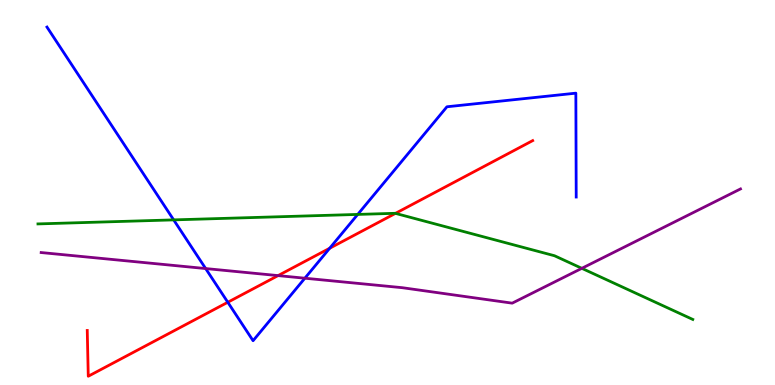[{'lines': ['blue', 'red'], 'intersections': [{'x': 2.94, 'y': 2.15}, {'x': 4.25, 'y': 3.55}]}, {'lines': ['green', 'red'], 'intersections': [{'x': 5.1, 'y': 4.46}]}, {'lines': ['purple', 'red'], 'intersections': [{'x': 3.59, 'y': 2.84}]}, {'lines': ['blue', 'green'], 'intersections': [{'x': 2.24, 'y': 4.29}, {'x': 4.62, 'y': 4.43}]}, {'lines': ['blue', 'purple'], 'intersections': [{'x': 2.65, 'y': 3.02}, {'x': 3.93, 'y': 2.77}]}, {'lines': ['green', 'purple'], 'intersections': [{'x': 7.51, 'y': 3.03}]}]